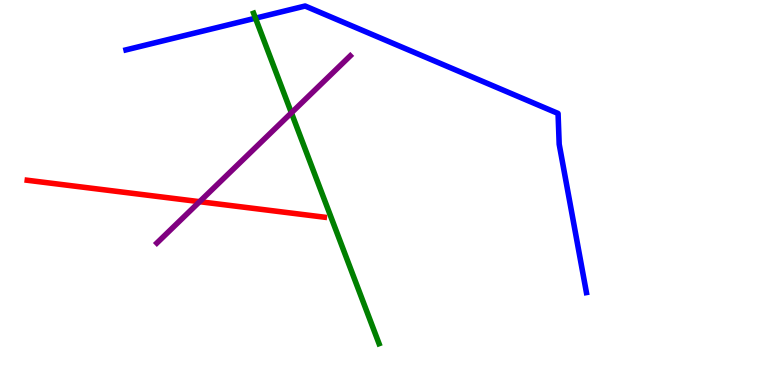[{'lines': ['blue', 'red'], 'intersections': []}, {'lines': ['green', 'red'], 'intersections': []}, {'lines': ['purple', 'red'], 'intersections': [{'x': 2.58, 'y': 4.76}]}, {'lines': ['blue', 'green'], 'intersections': [{'x': 3.3, 'y': 9.53}]}, {'lines': ['blue', 'purple'], 'intersections': []}, {'lines': ['green', 'purple'], 'intersections': [{'x': 3.76, 'y': 7.07}]}]